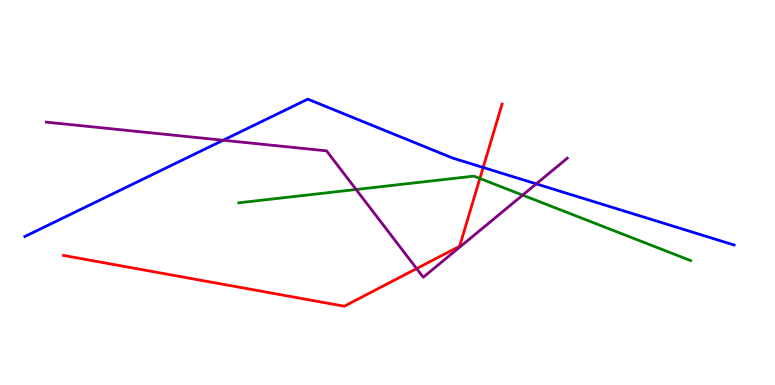[{'lines': ['blue', 'red'], 'intersections': [{'x': 6.23, 'y': 5.65}]}, {'lines': ['green', 'red'], 'intersections': [{'x': 6.19, 'y': 5.36}]}, {'lines': ['purple', 'red'], 'intersections': [{'x': 5.38, 'y': 3.02}]}, {'lines': ['blue', 'green'], 'intersections': []}, {'lines': ['blue', 'purple'], 'intersections': [{'x': 2.88, 'y': 6.36}, {'x': 6.92, 'y': 5.22}]}, {'lines': ['green', 'purple'], 'intersections': [{'x': 4.59, 'y': 5.08}, {'x': 6.74, 'y': 4.93}]}]